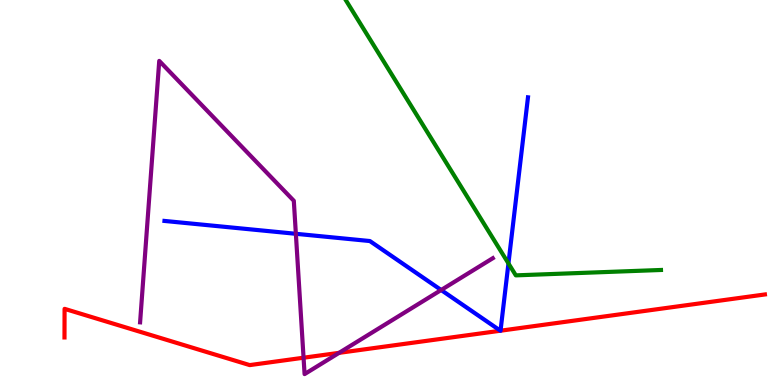[{'lines': ['blue', 'red'], 'intersections': [{'x': 6.46, 'y': 1.41}, {'x': 6.46, 'y': 1.41}]}, {'lines': ['green', 'red'], 'intersections': []}, {'lines': ['purple', 'red'], 'intersections': [{'x': 3.92, 'y': 0.709}, {'x': 4.38, 'y': 0.835}]}, {'lines': ['blue', 'green'], 'intersections': [{'x': 6.56, 'y': 3.16}]}, {'lines': ['blue', 'purple'], 'intersections': [{'x': 3.82, 'y': 3.93}, {'x': 5.69, 'y': 2.47}]}, {'lines': ['green', 'purple'], 'intersections': []}]